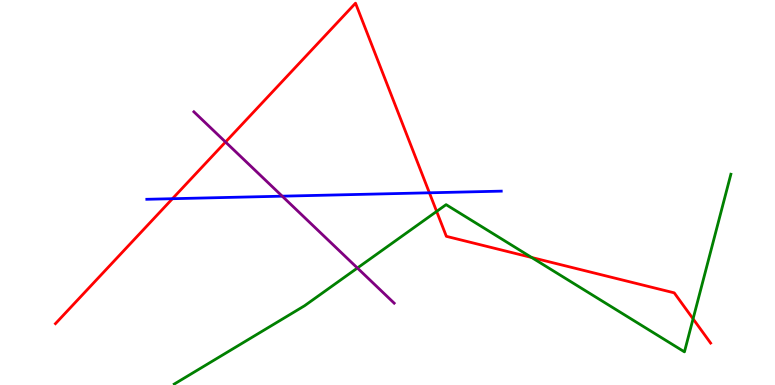[{'lines': ['blue', 'red'], 'intersections': [{'x': 2.23, 'y': 4.84}, {'x': 5.54, 'y': 4.99}]}, {'lines': ['green', 'red'], 'intersections': [{'x': 5.63, 'y': 4.51}, {'x': 6.86, 'y': 3.31}, {'x': 8.94, 'y': 1.72}]}, {'lines': ['purple', 'red'], 'intersections': [{'x': 2.91, 'y': 6.31}]}, {'lines': ['blue', 'green'], 'intersections': []}, {'lines': ['blue', 'purple'], 'intersections': [{'x': 3.64, 'y': 4.9}]}, {'lines': ['green', 'purple'], 'intersections': [{'x': 4.61, 'y': 3.04}]}]